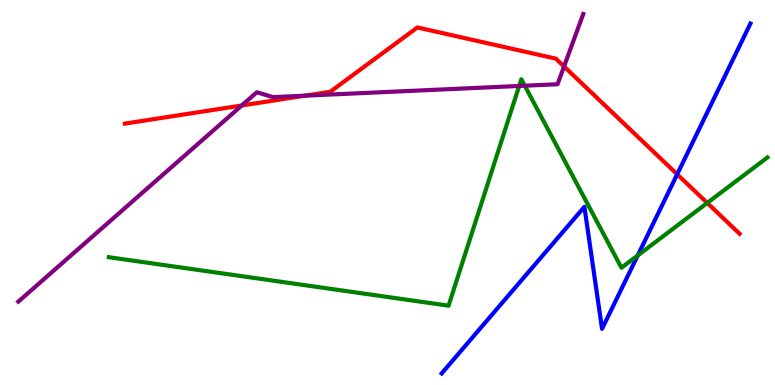[{'lines': ['blue', 'red'], 'intersections': [{'x': 8.74, 'y': 5.47}]}, {'lines': ['green', 'red'], 'intersections': [{'x': 9.13, 'y': 4.73}]}, {'lines': ['purple', 'red'], 'intersections': [{'x': 3.12, 'y': 7.26}, {'x': 3.94, 'y': 7.51}, {'x': 7.28, 'y': 8.27}]}, {'lines': ['blue', 'green'], 'intersections': [{'x': 8.23, 'y': 3.37}]}, {'lines': ['blue', 'purple'], 'intersections': []}, {'lines': ['green', 'purple'], 'intersections': [{'x': 6.7, 'y': 7.77}, {'x': 6.77, 'y': 7.77}]}]